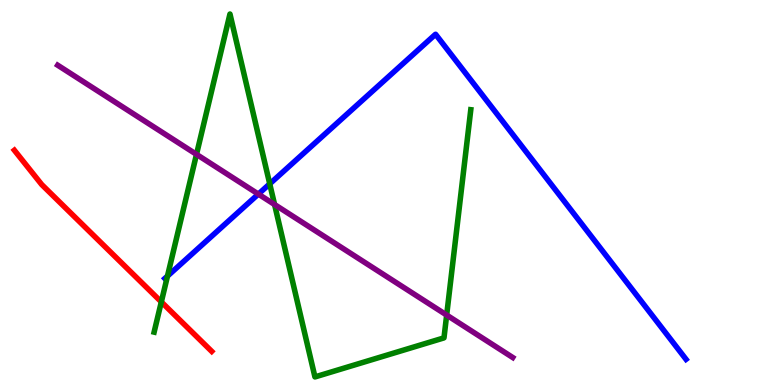[{'lines': ['blue', 'red'], 'intersections': []}, {'lines': ['green', 'red'], 'intersections': [{'x': 2.08, 'y': 2.16}]}, {'lines': ['purple', 'red'], 'intersections': []}, {'lines': ['blue', 'green'], 'intersections': [{'x': 2.16, 'y': 2.83}, {'x': 3.48, 'y': 5.22}]}, {'lines': ['blue', 'purple'], 'intersections': [{'x': 3.33, 'y': 4.96}]}, {'lines': ['green', 'purple'], 'intersections': [{'x': 2.54, 'y': 5.99}, {'x': 3.54, 'y': 4.69}, {'x': 5.76, 'y': 1.82}]}]